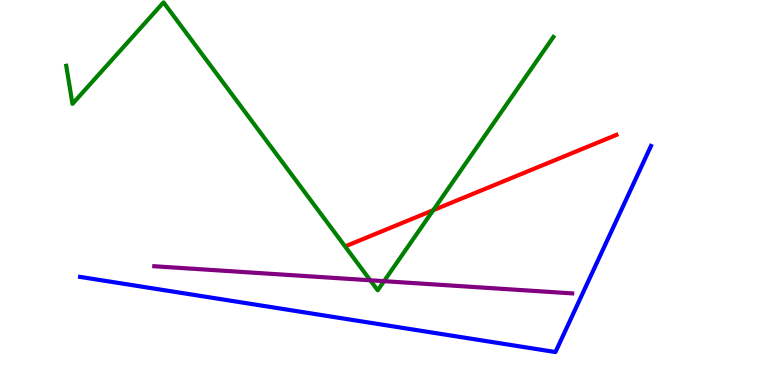[{'lines': ['blue', 'red'], 'intersections': []}, {'lines': ['green', 'red'], 'intersections': [{'x': 5.59, 'y': 4.54}]}, {'lines': ['purple', 'red'], 'intersections': []}, {'lines': ['blue', 'green'], 'intersections': []}, {'lines': ['blue', 'purple'], 'intersections': []}, {'lines': ['green', 'purple'], 'intersections': [{'x': 4.78, 'y': 2.72}, {'x': 4.95, 'y': 2.7}]}]